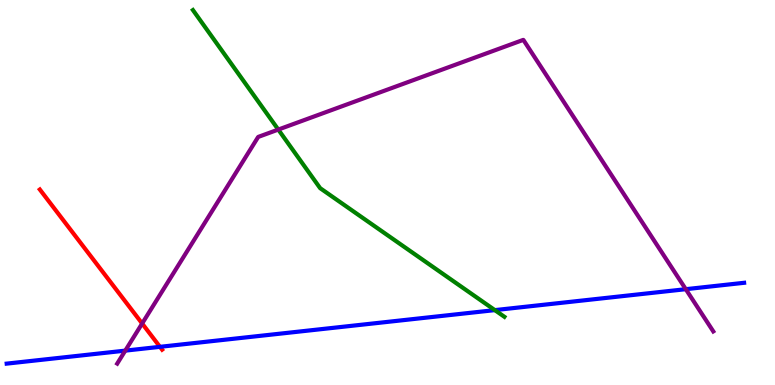[{'lines': ['blue', 'red'], 'intersections': [{'x': 2.06, 'y': 0.991}]}, {'lines': ['green', 'red'], 'intersections': []}, {'lines': ['purple', 'red'], 'intersections': [{'x': 1.83, 'y': 1.6}]}, {'lines': ['blue', 'green'], 'intersections': [{'x': 6.39, 'y': 1.94}]}, {'lines': ['blue', 'purple'], 'intersections': [{'x': 1.62, 'y': 0.893}, {'x': 8.85, 'y': 2.49}]}, {'lines': ['green', 'purple'], 'intersections': [{'x': 3.59, 'y': 6.63}]}]